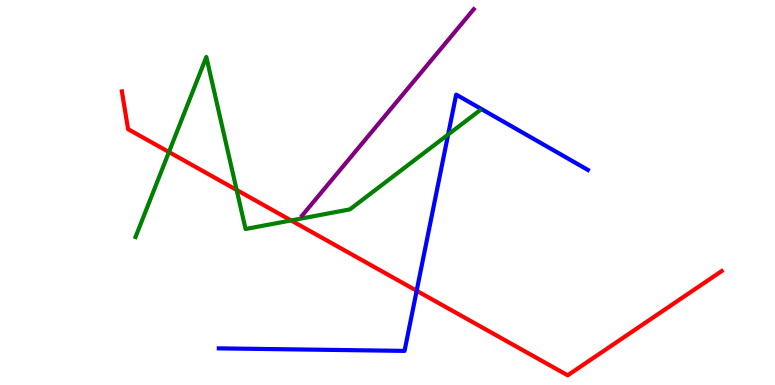[{'lines': ['blue', 'red'], 'intersections': [{'x': 5.38, 'y': 2.45}]}, {'lines': ['green', 'red'], 'intersections': [{'x': 2.18, 'y': 6.05}, {'x': 3.05, 'y': 5.07}, {'x': 3.76, 'y': 4.27}]}, {'lines': ['purple', 'red'], 'intersections': []}, {'lines': ['blue', 'green'], 'intersections': [{'x': 5.78, 'y': 6.51}]}, {'lines': ['blue', 'purple'], 'intersections': []}, {'lines': ['green', 'purple'], 'intersections': []}]